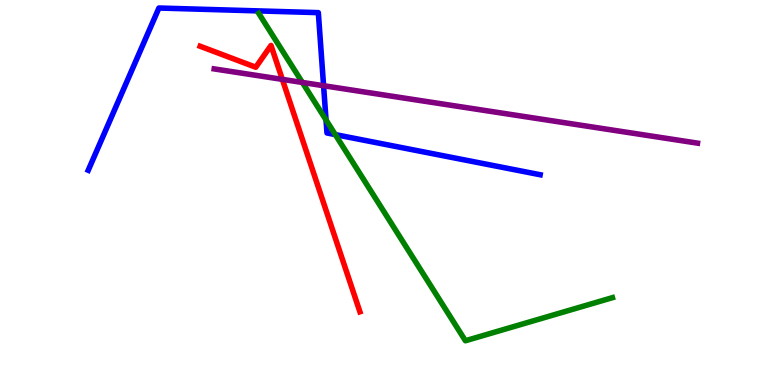[{'lines': ['blue', 'red'], 'intersections': []}, {'lines': ['green', 'red'], 'intersections': []}, {'lines': ['purple', 'red'], 'intersections': [{'x': 3.64, 'y': 7.94}]}, {'lines': ['blue', 'green'], 'intersections': [{'x': 4.21, 'y': 6.88}, {'x': 4.33, 'y': 6.5}]}, {'lines': ['blue', 'purple'], 'intersections': [{'x': 4.18, 'y': 7.77}]}, {'lines': ['green', 'purple'], 'intersections': [{'x': 3.9, 'y': 7.86}]}]